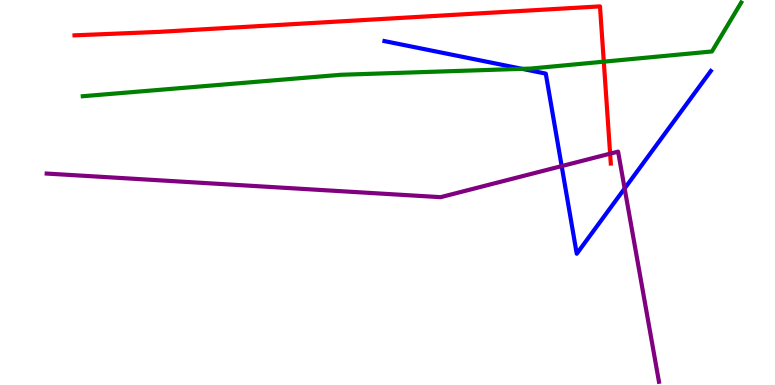[{'lines': ['blue', 'red'], 'intersections': []}, {'lines': ['green', 'red'], 'intersections': [{'x': 7.79, 'y': 8.4}]}, {'lines': ['purple', 'red'], 'intersections': [{'x': 7.87, 'y': 6.01}]}, {'lines': ['blue', 'green'], 'intersections': [{'x': 6.74, 'y': 8.21}]}, {'lines': ['blue', 'purple'], 'intersections': [{'x': 7.25, 'y': 5.69}, {'x': 8.06, 'y': 5.1}]}, {'lines': ['green', 'purple'], 'intersections': []}]